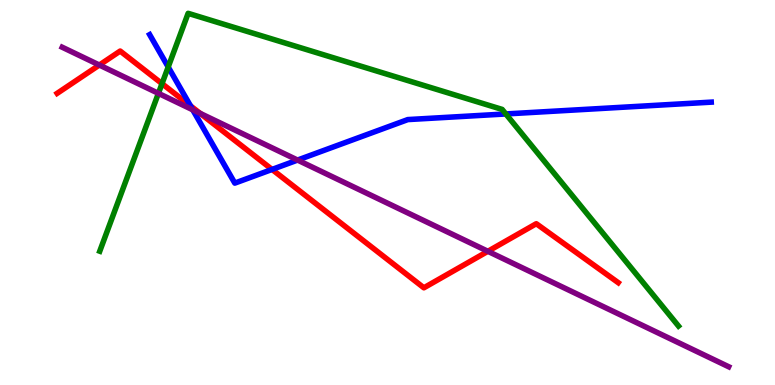[{'lines': ['blue', 'red'], 'intersections': [{'x': 2.46, 'y': 7.25}, {'x': 3.51, 'y': 5.6}]}, {'lines': ['green', 'red'], 'intersections': [{'x': 2.09, 'y': 7.83}]}, {'lines': ['purple', 'red'], 'intersections': [{'x': 1.28, 'y': 8.31}, {'x': 2.58, 'y': 7.06}, {'x': 6.3, 'y': 3.47}]}, {'lines': ['blue', 'green'], 'intersections': [{'x': 2.17, 'y': 8.26}, {'x': 6.53, 'y': 7.04}]}, {'lines': ['blue', 'purple'], 'intersections': [{'x': 2.49, 'y': 7.15}, {'x': 3.84, 'y': 5.84}]}, {'lines': ['green', 'purple'], 'intersections': [{'x': 2.04, 'y': 7.58}]}]